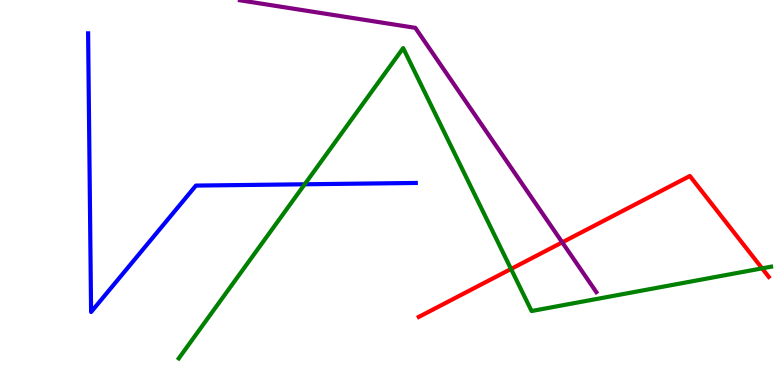[{'lines': ['blue', 'red'], 'intersections': []}, {'lines': ['green', 'red'], 'intersections': [{'x': 6.59, 'y': 3.01}, {'x': 9.83, 'y': 3.03}]}, {'lines': ['purple', 'red'], 'intersections': [{'x': 7.25, 'y': 3.71}]}, {'lines': ['blue', 'green'], 'intersections': [{'x': 3.93, 'y': 5.21}]}, {'lines': ['blue', 'purple'], 'intersections': []}, {'lines': ['green', 'purple'], 'intersections': []}]